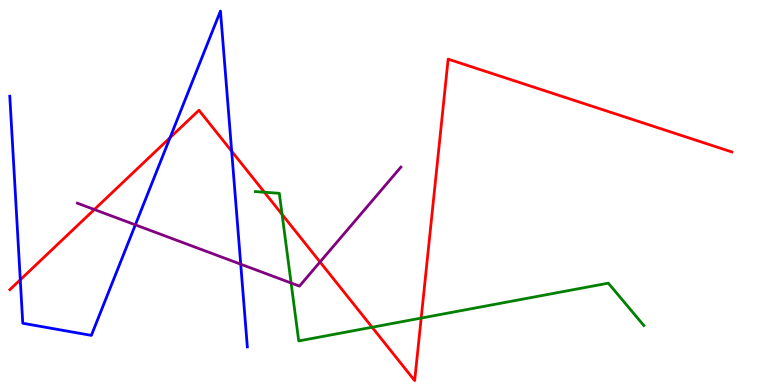[{'lines': ['blue', 'red'], 'intersections': [{'x': 0.262, 'y': 2.73}, {'x': 2.19, 'y': 6.42}, {'x': 2.99, 'y': 6.07}]}, {'lines': ['green', 'red'], 'intersections': [{'x': 3.41, 'y': 5.01}, {'x': 3.64, 'y': 4.43}, {'x': 4.8, 'y': 1.5}, {'x': 5.43, 'y': 1.74}]}, {'lines': ['purple', 'red'], 'intersections': [{'x': 1.22, 'y': 4.56}, {'x': 4.13, 'y': 3.2}]}, {'lines': ['blue', 'green'], 'intersections': []}, {'lines': ['blue', 'purple'], 'intersections': [{'x': 1.75, 'y': 4.16}, {'x': 3.11, 'y': 3.14}]}, {'lines': ['green', 'purple'], 'intersections': [{'x': 3.76, 'y': 2.65}]}]